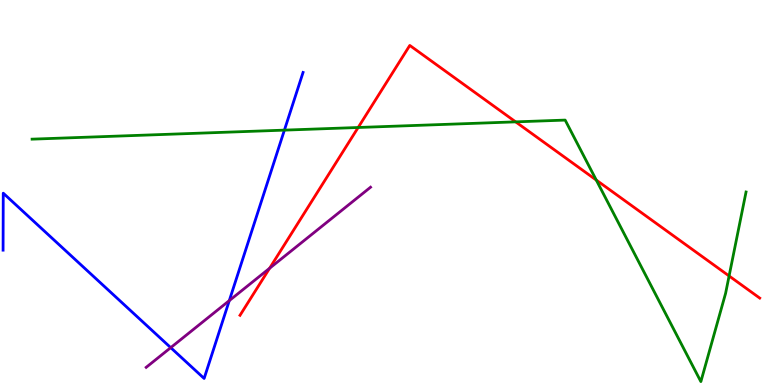[{'lines': ['blue', 'red'], 'intersections': []}, {'lines': ['green', 'red'], 'intersections': [{'x': 4.62, 'y': 6.69}, {'x': 6.65, 'y': 6.83}, {'x': 7.69, 'y': 5.32}, {'x': 9.41, 'y': 2.83}]}, {'lines': ['purple', 'red'], 'intersections': [{'x': 3.48, 'y': 3.03}]}, {'lines': ['blue', 'green'], 'intersections': [{'x': 3.67, 'y': 6.62}]}, {'lines': ['blue', 'purple'], 'intersections': [{'x': 2.2, 'y': 0.97}, {'x': 2.96, 'y': 2.19}]}, {'lines': ['green', 'purple'], 'intersections': []}]